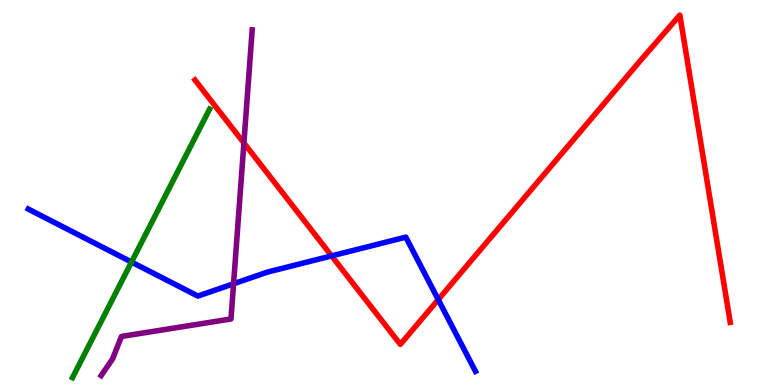[{'lines': ['blue', 'red'], 'intersections': [{'x': 4.28, 'y': 3.35}, {'x': 5.65, 'y': 2.22}]}, {'lines': ['green', 'red'], 'intersections': []}, {'lines': ['purple', 'red'], 'intersections': [{'x': 3.15, 'y': 6.29}]}, {'lines': ['blue', 'green'], 'intersections': [{'x': 1.7, 'y': 3.19}]}, {'lines': ['blue', 'purple'], 'intersections': [{'x': 3.01, 'y': 2.63}]}, {'lines': ['green', 'purple'], 'intersections': []}]